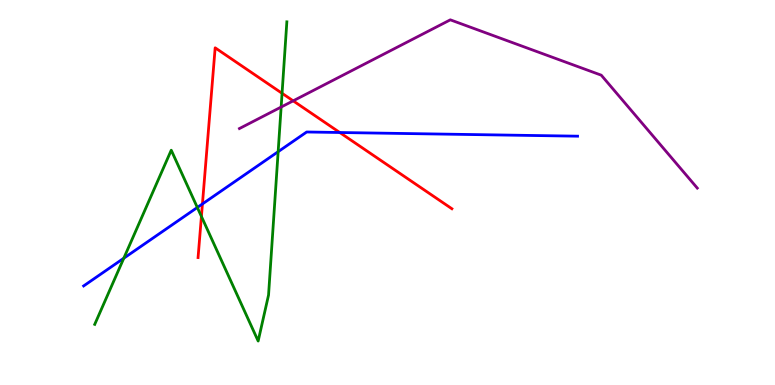[{'lines': ['blue', 'red'], 'intersections': [{'x': 2.61, 'y': 4.7}, {'x': 4.38, 'y': 6.56}]}, {'lines': ['green', 'red'], 'intersections': [{'x': 2.6, 'y': 4.38}, {'x': 3.64, 'y': 7.58}]}, {'lines': ['purple', 'red'], 'intersections': [{'x': 3.78, 'y': 7.38}]}, {'lines': ['blue', 'green'], 'intersections': [{'x': 1.6, 'y': 3.29}, {'x': 2.55, 'y': 4.61}, {'x': 3.59, 'y': 6.06}]}, {'lines': ['blue', 'purple'], 'intersections': []}, {'lines': ['green', 'purple'], 'intersections': [{'x': 3.63, 'y': 7.22}]}]